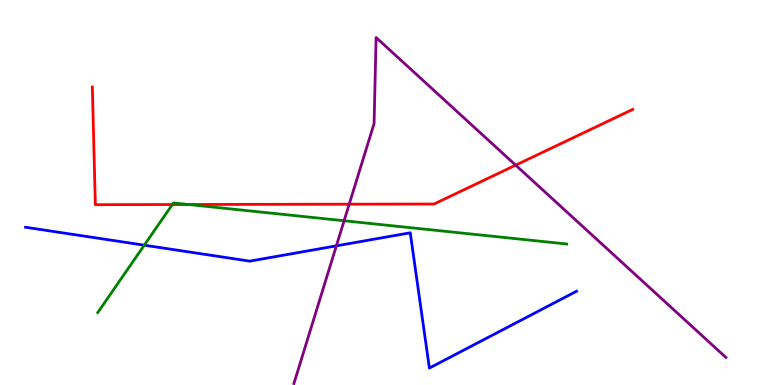[{'lines': ['blue', 'red'], 'intersections': []}, {'lines': ['green', 'red'], 'intersections': [{'x': 2.22, 'y': 4.69}, {'x': 2.43, 'y': 4.69}]}, {'lines': ['purple', 'red'], 'intersections': [{'x': 4.51, 'y': 4.7}, {'x': 6.65, 'y': 5.71}]}, {'lines': ['blue', 'green'], 'intersections': [{'x': 1.86, 'y': 3.63}]}, {'lines': ['blue', 'purple'], 'intersections': [{'x': 4.34, 'y': 3.61}]}, {'lines': ['green', 'purple'], 'intersections': [{'x': 4.44, 'y': 4.27}]}]